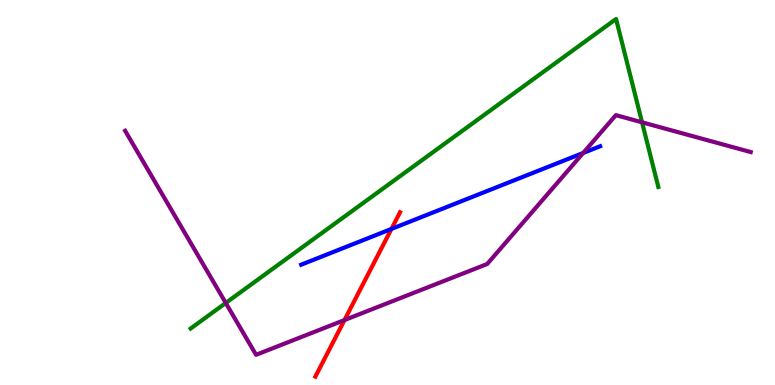[{'lines': ['blue', 'red'], 'intersections': [{'x': 5.05, 'y': 4.05}]}, {'lines': ['green', 'red'], 'intersections': []}, {'lines': ['purple', 'red'], 'intersections': [{'x': 4.45, 'y': 1.69}]}, {'lines': ['blue', 'green'], 'intersections': []}, {'lines': ['blue', 'purple'], 'intersections': [{'x': 7.52, 'y': 6.03}]}, {'lines': ['green', 'purple'], 'intersections': [{'x': 2.91, 'y': 2.13}, {'x': 8.28, 'y': 6.82}]}]